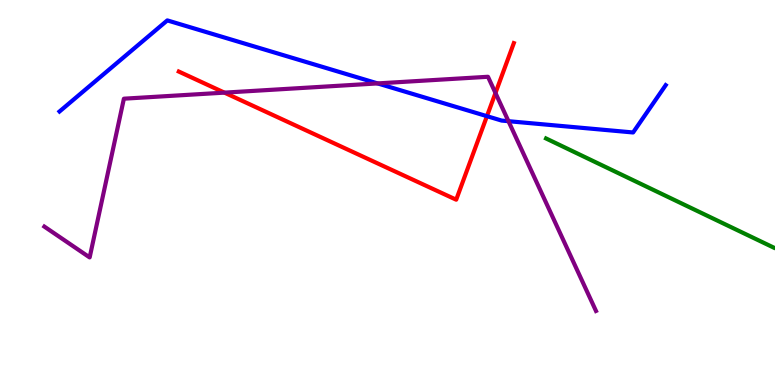[{'lines': ['blue', 'red'], 'intersections': [{'x': 6.28, 'y': 6.98}]}, {'lines': ['green', 'red'], 'intersections': []}, {'lines': ['purple', 'red'], 'intersections': [{'x': 2.9, 'y': 7.59}, {'x': 6.39, 'y': 7.58}]}, {'lines': ['blue', 'green'], 'intersections': []}, {'lines': ['blue', 'purple'], 'intersections': [{'x': 4.87, 'y': 7.83}, {'x': 6.56, 'y': 6.85}]}, {'lines': ['green', 'purple'], 'intersections': []}]